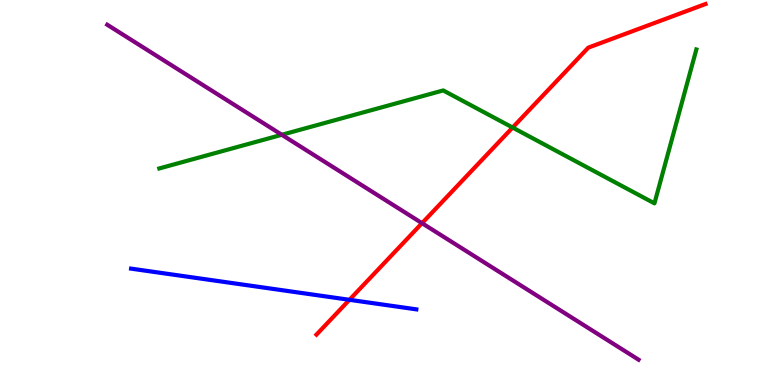[{'lines': ['blue', 'red'], 'intersections': [{'x': 4.51, 'y': 2.21}]}, {'lines': ['green', 'red'], 'intersections': [{'x': 6.61, 'y': 6.69}]}, {'lines': ['purple', 'red'], 'intersections': [{'x': 5.45, 'y': 4.2}]}, {'lines': ['blue', 'green'], 'intersections': []}, {'lines': ['blue', 'purple'], 'intersections': []}, {'lines': ['green', 'purple'], 'intersections': [{'x': 3.64, 'y': 6.5}]}]